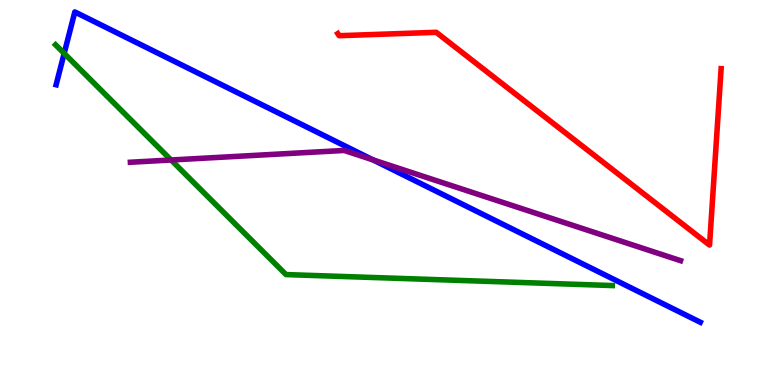[{'lines': ['blue', 'red'], 'intersections': []}, {'lines': ['green', 'red'], 'intersections': []}, {'lines': ['purple', 'red'], 'intersections': []}, {'lines': ['blue', 'green'], 'intersections': [{'x': 0.828, 'y': 8.61}]}, {'lines': ['blue', 'purple'], 'intersections': [{'x': 4.81, 'y': 5.85}]}, {'lines': ['green', 'purple'], 'intersections': [{'x': 2.21, 'y': 5.84}]}]